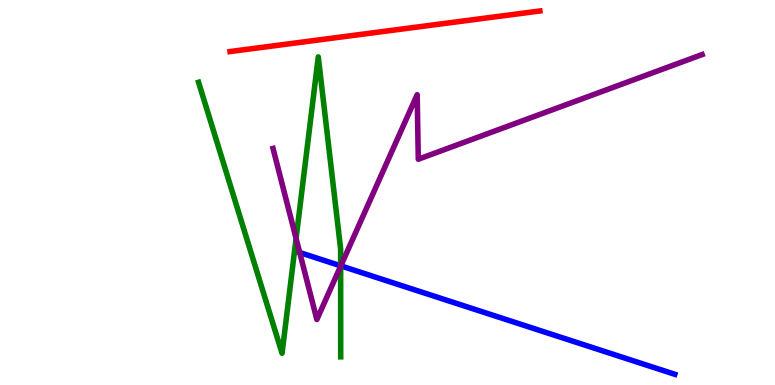[{'lines': ['blue', 'red'], 'intersections': []}, {'lines': ['green', 'red'], 'intersections': []}, {'lines': ['purple', 'red'], 'intersections': []}, {'lines': ['blue', 'green'], 'intersections': [{'x': 4.4, 'y': 3.1}]}, {'lines': ['blue', 'purple'], 'intersections': [{'x': 3.87, 'y': 3.44}, {'x': 4.4, 'y': 3.09}]}, {'lines': ['green', 'purple'], 'intersections': [{'x': 3.82, 'y': 3.81}, {'x': 4.4, 'y': 3.09}]}]